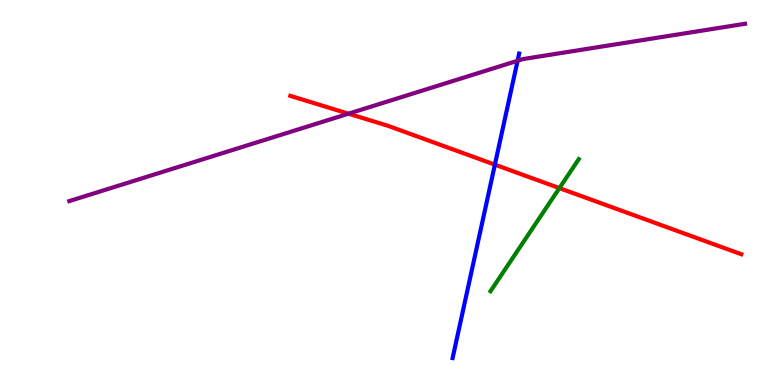[{'lines': ['blue', 'red'], 'intersections': [{'x': 6.39, 'y': 5.72}]}, {'lines': ['green', 'red'], 'intersections': [{'x': 7.22, 'y': 5.11}]}, {'lines': ['purple', 'red'], 'intersections': [{'x': 4.5, 'y': 7.05}]}, {'lines': ['blue', 'green'], 'intersections': []}, {'lines': ['blue', 'purple'], 'intersections': [{'x': 6.68, 'y': 8.42}]}, {'lines': ['green', 'purple'], 'intersections': []}]